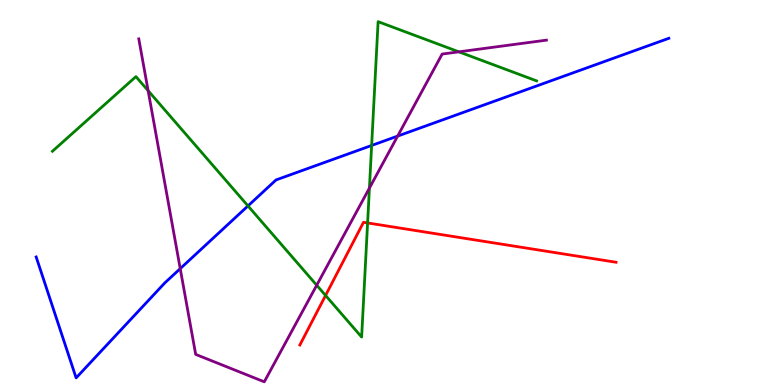[{'lines': ['blue', 'red'], 'intersections': []}, {'lines': ['green', 'red'], 'intersections': [{'x': 4.2, 'y': 2.33}, {'x': 4.74, 'y': 4.21}]}, {'lines': ['purple', 'red'], 'intersections': []}, {'lines': ['blue', 'green'], 'intersections': [{'x': 3.2, 'y': 4.65}, {'x': 4.8, 'y': 6.22}]}, {'lines': ['blue', 'purple'], 'intersections': [{'x': 2.33, 'y': 3.02}, {'x': 5.13, 'y': 6.47}]}, {'lines': ['green', 'purple'], 'intersections': [{'x': 1.91, 'y': 7.64}, {'x': 4.09, 'y': 2.59}, {'x': 4.77, 'y': 5.11}, {'x': 5.92, 'y': 8.65}]}]